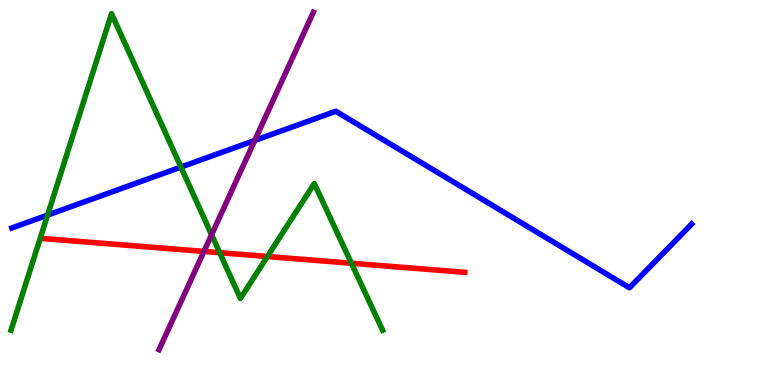[{'lines': ['blue', 'red'], 'intersections': []}, {'lines': ['green', 'red'], 'intersections': [{'x': 2.83, 'y': 3.44}, {'x': 3.45, 'y': 3.34}, {'x': 4.53, 'y': 3.16}]}, {'lines': ['purple', 'red'], 'intersections': [{'x': 2.63, 'y': 3.47}]}, {'lines': ['blue', 'green'], 'intersections': [{'x': 0.614, 'y': 4.41}, {'x': 2.33, 'y': 5.66}]}, {'lines': ['blue', 'purple'], 'intersections': [{'x': 3.29, 'y': 6.35}]}, {'lines': ['green', 'purple'], 'intersections': [{'x': 2.73, 'y': 3.9}]}]